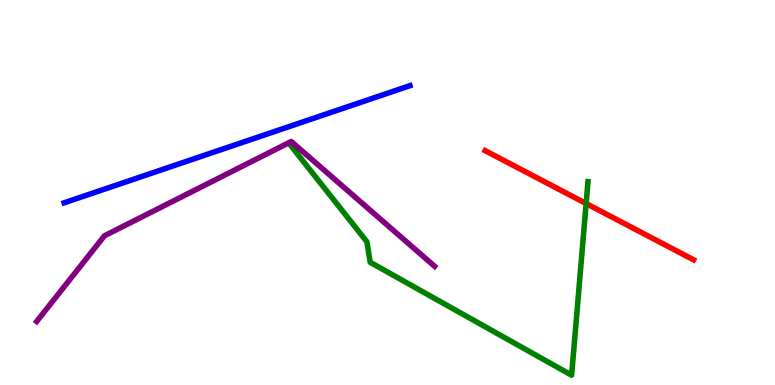[{'lines': ['blue', 'red'], 'intersections': []}, {'lines': ['green', 'red'], 'intersections': [{'x': 7.56, 'y': 4.71}]}, {'lines': ['purple', 'red'], 'intersections': []}, {'lines': ['blue', 'green'], 'intersections': []}, {'lines': ['blue', 'purple'], 'intersections': []}, {'lines': ['green', 'purple'], 'intersections': []}]